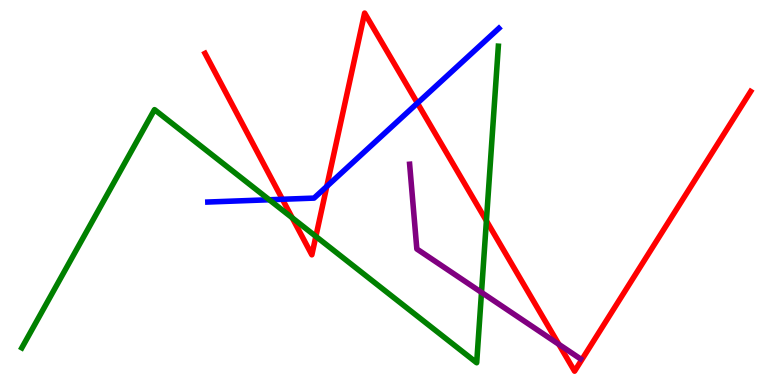[{'lines': ['blue', 'red'], 'intersections': [{'x': 3.64, 'y': 4.82}, {'x': 4.22, 'y': 5.16}, {'x': 5.39, 'y': 7.32}]}, {'lines': ['green', 'red'], 'intersections': [{'x': 3.77, 'y': 4.34}, {'x': 4.08, 'y': 3.86}, {'x': 6.28, 'y': 4.27}]}, {'lines': ['purple', 'red'], 'intersections': [{'x': 7.21, 'y': 1.06}]}, {'lines': ['blue', 'green'], 'intersections': [{'x': 3.47, 'y': 4.81}]}, {'lines': ['blue', 'purple'], 'intersections': []}, {'lines': ['green', 'purple'], 'intersections': [{'x': 6.21, 'y': 2.41}]}]